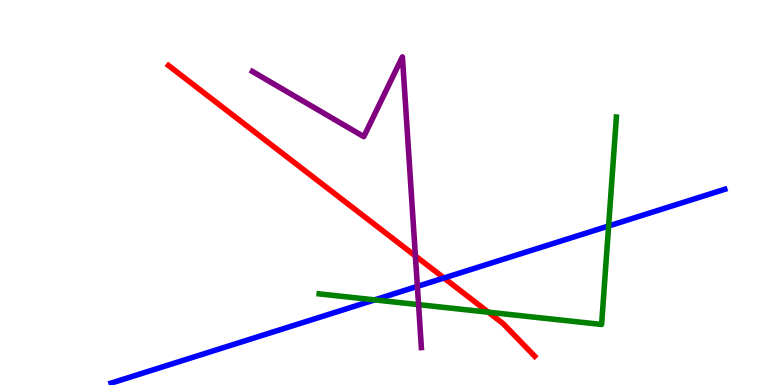[{'lines': ['blue', 'red'], 'intersections': [{'x': 5.73, 'y': 2.78}]}, {'lines': ['green', 'red'], 'intersections': [{'x': 6.3, 'y': 1.89}]}, {'lines': ['purple', 'red'], 'intersections': [{'x': 5.36, 'y': 3.35}]}, {'lines': ['blue', 'green'], 'intersections': [{'x': 4.83, 'y': 2.21}, {'x': 7.85, 'y': 4.13}]}, {'lines': ['blue', 'purple'], 'intersections': [{'x': 5.39, 'y': 2.56}]}, {'lines': ['green', 'purple'], 'intersections': [{'x': 5.4, 'y': 2.09}]}]